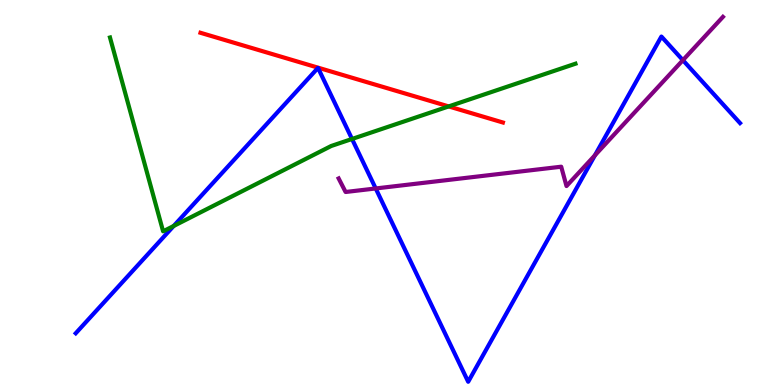[{'lines': ['blue', 'red'], 'intersections': []}, {'lines': ['green', 'red'], 'intersections': [{'x': 5.79, 'y': 7.24}]}, {'lines': ['purple', 'red'], 'intersections': []}, {'lines': ['blue', 'green'], 'intersections': [{'x': 2.24, 'y': 4.13}, {'x': 4.54, 'y': 6.39}]}, {'lines': ['blue', 'purple'], 'intersections': [{'x': 4.85, 'y': 5.1}, {'x': 7.68, 'y': 5.97}, {'x': 8.81, 'y': 8.44}]}, {'lines': ['green', 'purple'], 'intersections': []}]